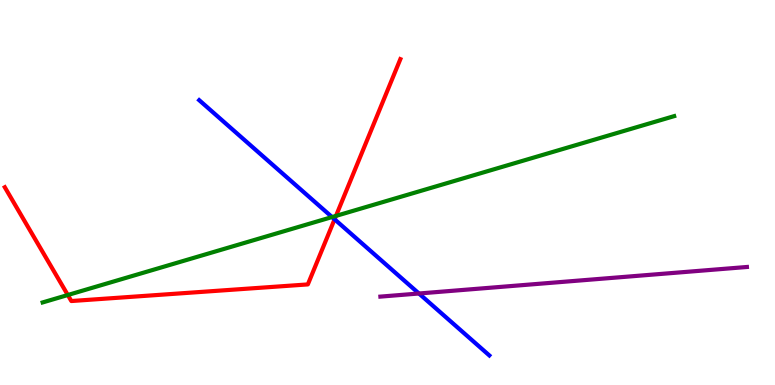[{'lines': ['blue', 'red'], 'intersections': [{'x': 4.32, 'y': 4.3}]}, {'lines': ['green', 'red'], 'intersections': [{'x': 0.875, 'y': 2.34}, {'x': 4.34, 'y': 4.39}]}, {'lines': ['purple', 'red'], 'intersections': []}, {'lines': ['blue', 'green'], 'intersections': [{'x': 4.28, 'y': 4.36}]}, {'lines': ['blue', 'purple'], 'intersections': [{'x': 5.41, 'y': 2.38}]}, {'lines': ['green', 'purple'], 'intersections': []}]